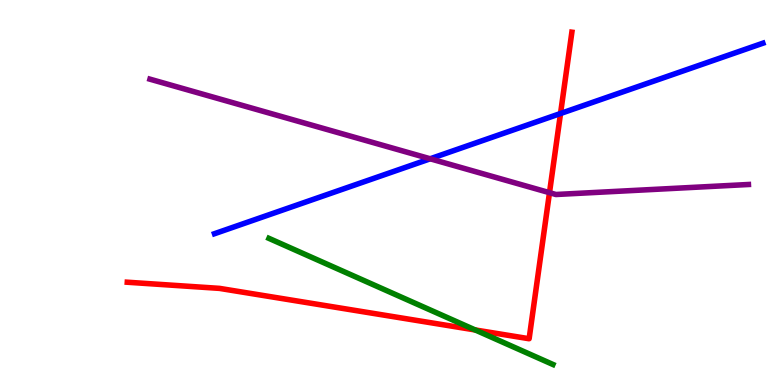[{'lines': ['blue', 'red'], 'intersections': [{'x': 7.23, 'y': 7.05}]}, {'lines': ['green', 'red'], 'intersections': [{'x': 6.13, 'y': 1.43}]}, {'lines': ['purple', 'red'], 'intersections': [{'x': 7.09, 'y': 5.0}]}, {'lines': ['blue', 'green'], 'intersections': []}, {'lines': ['blue', 'purple'], 'intersections': [{'x': 5.55, 'y': 5.88}]}, {'lines': ['green', 'purple'], 'intersections': []}]